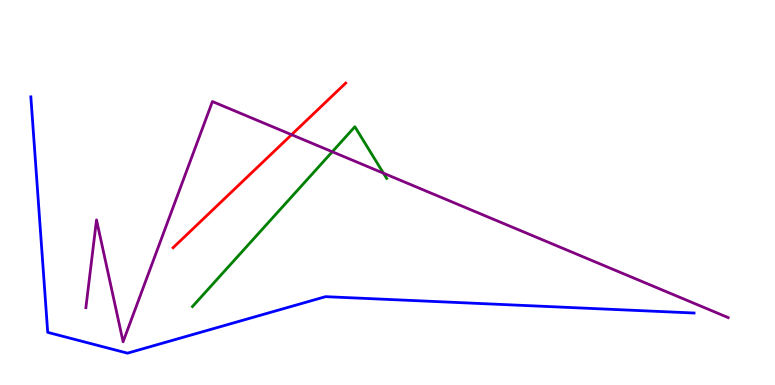[{'lines': ['blue', 'red'], 'intersections': []}, {'lines': ['green', 'red'], 'intersections': []}, {'lines': ['purple', 'red'], 'intersections': [{'x': 3.76, 'y': 6.5}]}, {'lines': ['blue', 'green'], 'intersections': []}, {'lines': ['blue', 'purple'], 'intersections': []}, {'lines': ['green', 'purple'], 'intersections': [{'x': 4.29, 'y': 6.06}, {'x': 4.95, 'y': 5.5}]}]